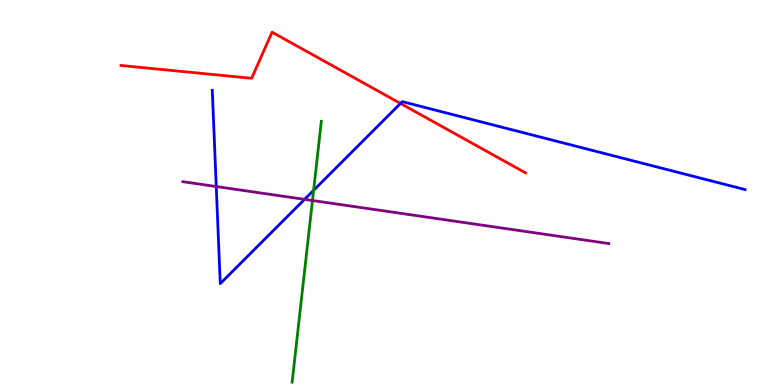[{'lines': ['blue', 'red'], 'intersections': [{'x': 5.17, 'y': 7.31}]}, {'lines': ['green', 'red'], 'intersections': []}, {'lines': ['purple', 'red'], 'intersections': []}, {'lines': ['blue', 'green'], 'intersections': [{'x': 4.05, 'y': 5.06}]}, {'lines': ['blue', 'purple'], 'intersections': [{'x': 2.79, 'y': 5.16}, {'x': 3.93, 'y': 4.82}]}, {'lines': ['green', 'purple'], 'intersections': [{'x': 4.03, 'y': 4.79}]}]